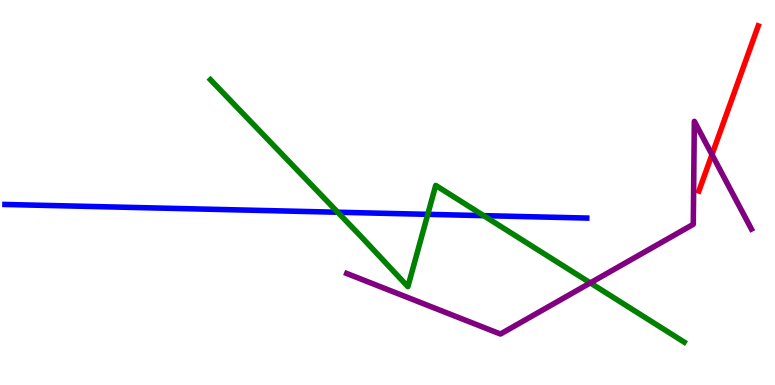[{'lines': ['blue', 'red'], 'intersections': []}, {'lines': ['green', 'red'], 'intersections': []}, {'lines': ['purple', 'red'], 'intersections': [{'x': 9.19, 'y': 5.98}]}, {'lines': ['blue', 'green'], 'intersections': [{'x': 4.36, 'y': 4.49}, {'x': 5.52, 'y': 4.43}, {'x': 6.24, 'y': 4.4}]}, {'lines': ['blue', 'purple'], 'intersections': []}, {'lines': ['green', 'purple'], 'intersections': [{'x': 7.62, 'y': 2.65}]}]